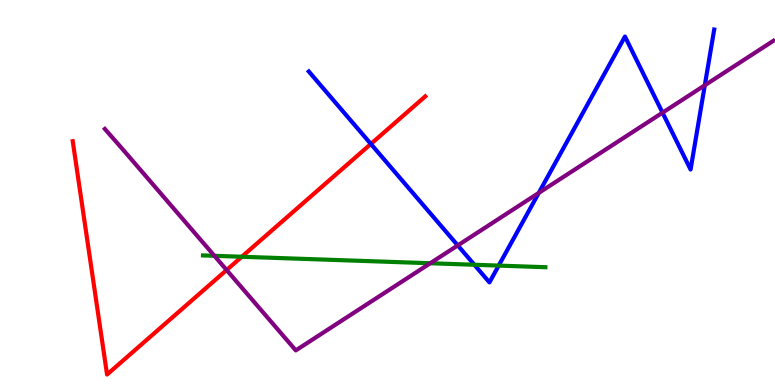[{'lines': ['blue', 'red'], 'intersections': [{'x': 4.79, 'y': 6.26}]}, {'lines': ['green', 'red'], 'intersections': [{'x': 3.12, 'y': 3.33}]}, {'lines': ['purple', 'red'], 'intersections': [{'x': 2.92, 'y': 2.99}]}, {'lines': ['blue', 'green'], 'intersections': [{'x': 6.12, 'y': 3.12}, {'x': 6.43, 'y': 3.1}]}, {'lines': ['blue', 'purple'], 'intersections': [{'x': 5.91, 'y': 3.63}, {'x': 6.95, 'y': 4.99}, {'x': 8.55, 'y': 7.07}, {'x': 9.09, 'y': 7.79}]}, {'lines': ['green', 'purple'], 'intersections': [{'x': 2.77, 'y': 3.36}, {'x': 5.55, 'y': 3.16}]}]